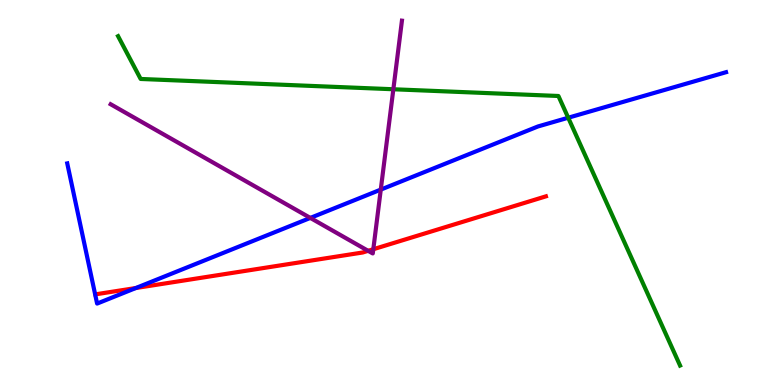[{'lines': ['blue', 'red'], 'intersections': [{'x': 1.75, 'y': 2.52}]}, {'lines': ['green', 'red'], 'intersections': []}, {'lines': ['purple', 'red'], 'intersections': [{'x': 4.75, 'y': 3.49}, {'x': 4.82, 'y': 3.53}]}, {'lines': ['blue', 'green'], 'intersections': [{'x': 7.33, 'y': 6.94}]}, {'lines': ['blue', 'purple'], 'intersections': [{'x': 4.0, 'y': 4.34}, {'x': 4.91, 'y': 5.08}]}, {'lines': ['green', 'purple'], 'intersections': [{'x': 5.08, 'y': 7.68}]}]